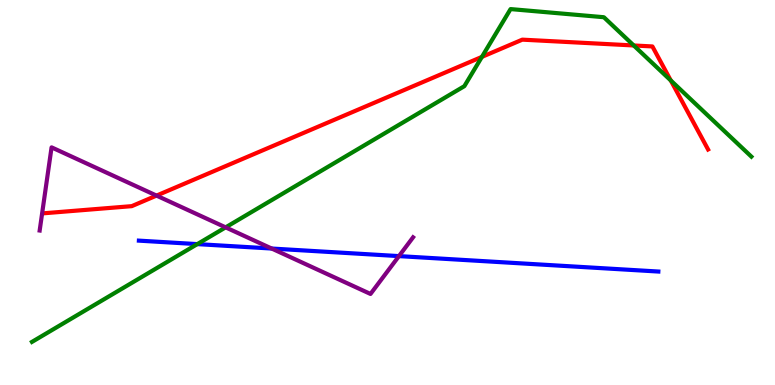[{'lines': ['blue', 'red'], 'intersections': []}, {'lines': ['green', 'red'], 'intersections': [{'x': 6.22, 'y': 8.52}, {'x': 8.18, 'y': 8.82}, {'x': 8.66, 'y': 7.91}]}, {'lines': ['purple', 'red'], 'intersections': [{'x': 2.02, 'y': 4.92}]}, {'lines': ['blue', 'green'], 'intersections': [{'x': 2.55, 'y': 3.66}]}, {'lines': ['blue', 'purple'], 'intersections': [{'x': 3.51, 'y': 3.54}, {'x': 5.15, 'y': 3.35}]}, {'lines': ['green', 'purple'], 'intersections': [{'x': 2.91, 'y': 4.09}]}]